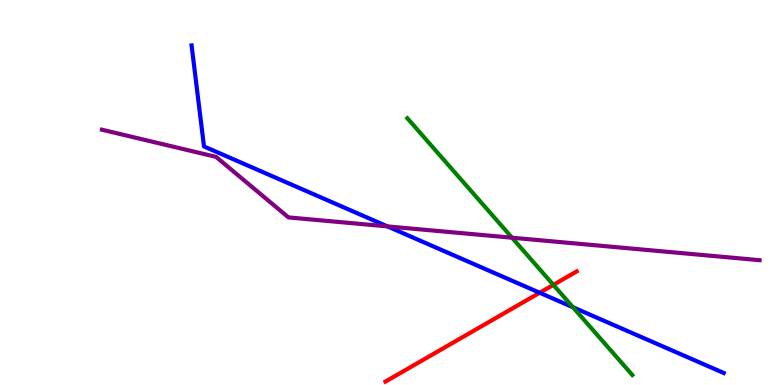[{'lines': ['blue', 'red'], 'intersections': [{'x': 6.96, 'y': 2.4}]}, {'lines': ['green', 'red'], 'intersections': [{'x': 7.14, 'y': 2.6}]}, {'lines': ['purple', 'red'], 'intersections': []}, {'lines': ['blue', 'green'], 'intersections': [{'x': 7.39, 'y': 2.02}]}, {'lines': ['blue', 'purple'], 'intersections': [{'x': 5.0, 'y': 4.12}]}, {'lines': ['green', 'purple'], 'intersections': [{'x': 6.61, 'y': 3.83}]}]